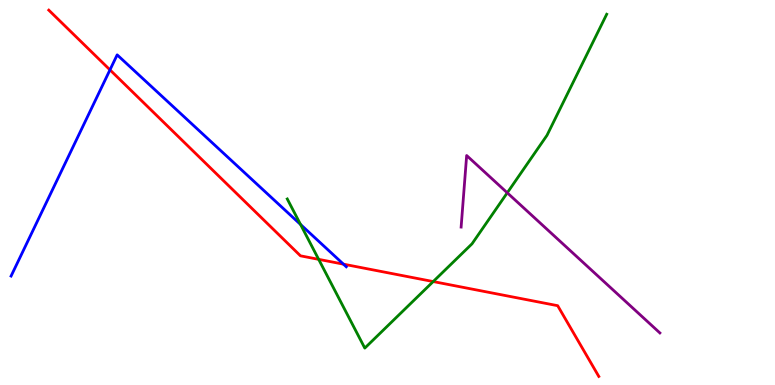[{'lines': ['blue', 'red'], 'intersections': [{'x': 1.42, 'y': 8.19}, {'x': 4.43, 'y': 3.14}]}, {'lines': ['green', 'red'], 'intersections': [{'x': 4.11, 'y': 3.26}, {'x': 5.59, 'y': 2.69}]}, {'lines': ['purple', 'red'], 'intersections': []}, {'lines': ['blue', 'green'], 'intersections': [{'x': 3.88, 'y': 4.17}]}, {'lines': ['blue', 'purple'], 'intersections': []}, {'lines': ['green', 'purple'], 'intersections': [{'x': 6.55, 'y': 4.99}]}]